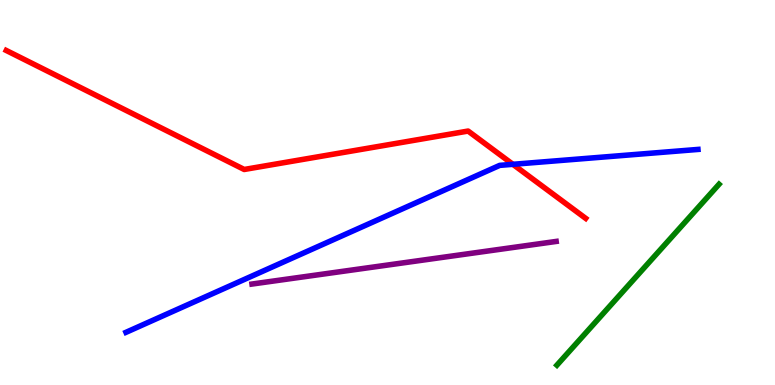[{'lines': ['blue', 'red'], 'intersections': [{'x': 6.62, 'y': 5.73}]}, {'lines': ['green', 'red'], 'intersections': []}, {'lines': ['purple', 'red'], 'intersections': []}, {'lines': ['blue', 'green'], 'intersections': []}, {'lines': ['blue', 'purple'], 'intersections': []}, {'lines': ['green', 'purple'], 'intersections': []}]